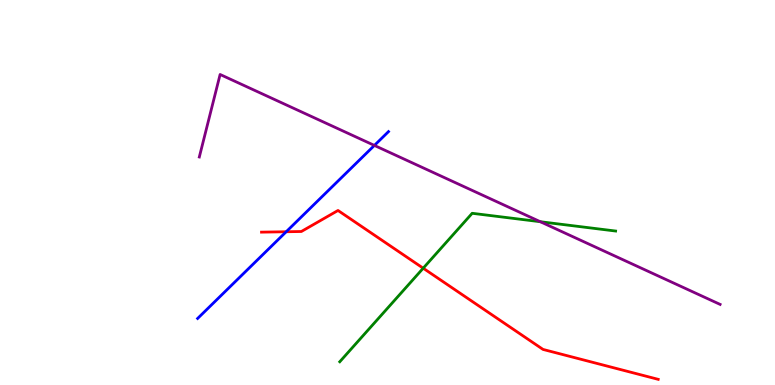[{'lines': ['blue', 'red'], 'intersections': [{'x': 3.69, 'y': 3.98}]}, {'lines': ['green', 'red'], 'intersections': [{'x': 5.46, 'y': 3.03}]}, {'lines': ['purple', 'red'], 'intersections': []}, {'lines': ['blue', 'green'], 'intersections': []}, {'lines': ['blue', 'purple'], 'intersections': [{'x': 4.83, 'y': 6.22}]}, {'lines': ['green', 'purple'], 'intersections': [{'x': 6.97, 'y': 4.24}]}]